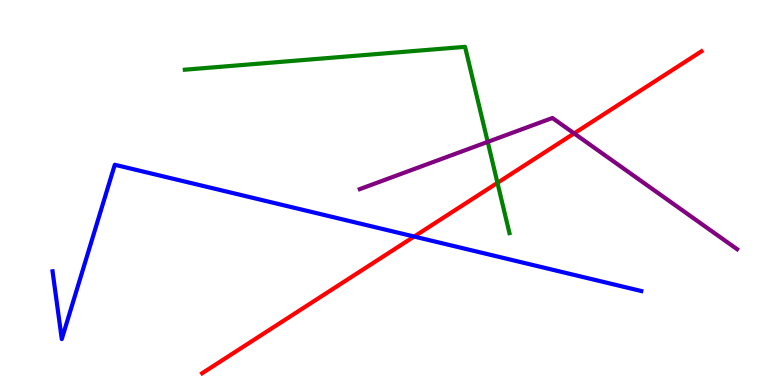[{'lines': ['blue', 'red'], 'intersections': [{'x': 5.34, 'y': 3.86}]}, {'lines': ['green', 'red'], 'intersections': [{'x': 6.42, 'y': 5.25}]}, {'lines': ['purple', 'red'], 'intersections': [{'x': 7.41, 'y': 6.53}]}, {'lines': ['blue', 'green'], 'intersections': []}, {'lines': ['blue', 'purple'], 'intersections': []}, {'lines': ['green', 'purple'], 'intersections': [{'x': 6.29, 'y': 6.31}]}]